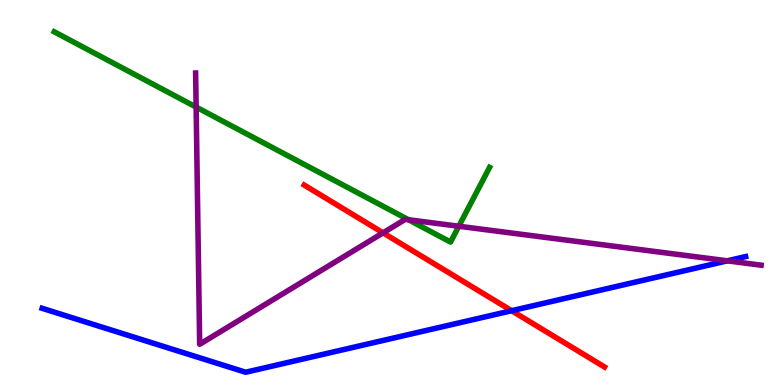[{'lines': ['blue', 'red'], 'intersections': [{'x': 6.6, 'y': 1.93}]}, {'lines': ['green', 'red'], 'intersections': []}, {'lines': ['purple', 'red'], 'intersections': [{'x': 4.94, 'y': 3.95}]}, {'lines': ['blue', 'green'], 'intersections': []}, {'lines': ['blue', 'purple'], 'intersections': [{'x': 9.38, 'y': 3.23}]}, {'lines': ['green', 'purple'], 'intersections': [{'x': 2.53, 'y': 7.22}, {'x': 5.27, 'y': 4.29}, {'x': 5.92, 'y': 4.12}]}]